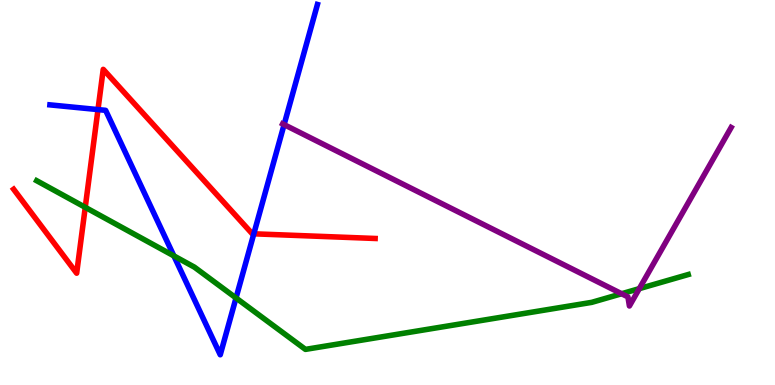[{'lines': ['blue', 'red'], 'intersections': [{'x': 1.26, 'y': 7.15}, {'x': 3.28, 'y': 3.93}]}, {'lines': ['green', 'red'], 'intersections': [{'x': 1.1, 'y': 4.62}]}, {'lines': ['purple', 'red'], 'intersections': []}, {'lines': ['blue', 'green'], 'intersections': [{'x': 2.24, 'y': 3.35}, {'x': 3.05, 'y': 2.26}]}, {'lines': ['blue', 'purple'], 'intersections': [{'x': 3.67, 'y': 6.76}]}, {'lines': ['green', 'purple'], 'intersections': [{'x': 8.02, 'y': 2.37}, {'x': 8.25, 'y': 2.5}]}]